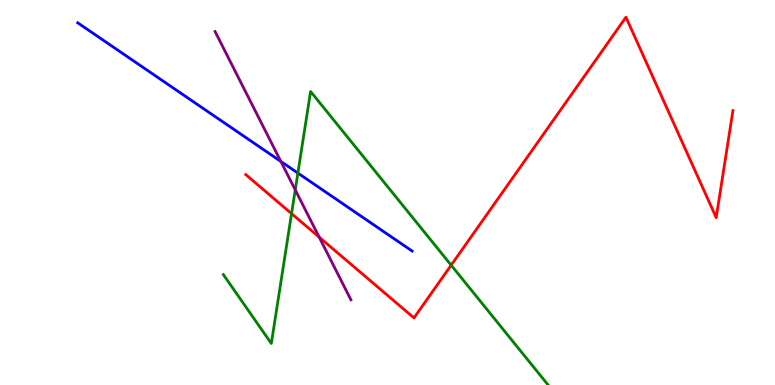[{'lines': ['blue', 'red'], 'intersections': []}, {'lines': ['green', 'red'], 'intersections': [{'x': 3.76, 'y': 4.45}, {'x': 5.82, 'y': 3.11}]}, {'lines': ['purple', 'red'], 'intersections': [{'x': 4.12, 'y': 3.84}]}, {'lines': ['blue', 'green'], 'intersections': [{'x': 3.84, 'y': 5.5}]}, {'lines': ['blue', 'purple'], 'intersections': [{'x': 3.62, 'y': 5.81}]}, {'lines': ['green', 'purple'], 'intersections': [{'x': 3.81, 'y': 5.07}]}]